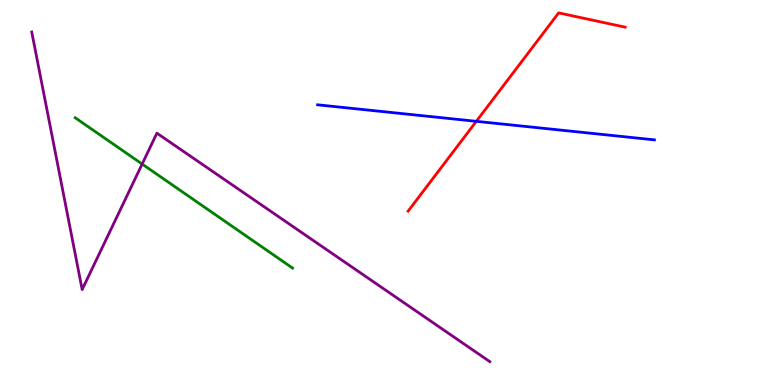[{'lines': ['blue', 'red'], 'intersections': [{'x': 6.15, 'y': 6.85}]}, {'lines': ['green', 'red'], 'intersections': []}, {'lines': ['purple', 'red'], 'intersections': []}, {'lines': ['blue', 'green'], 'intersections': []}, {'lines': ['blue', 'purple'], 'intersections': []}, {'lines': ['green', 'purple'], 'intersections': [{'x': 1.83, 'y': 5.74}]}]